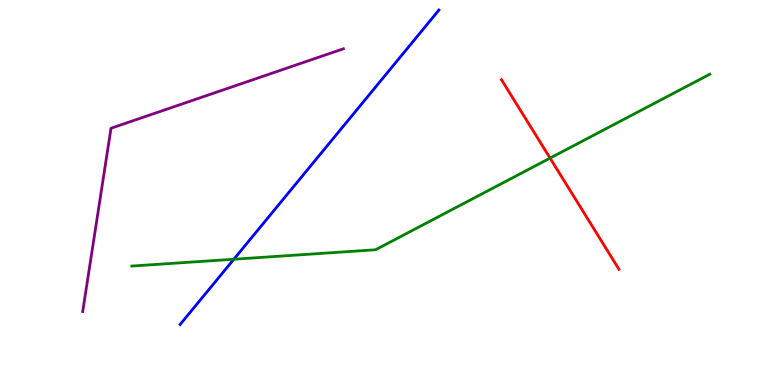[{'lines': ['blue', 'red'], 'intersections': []}, {'lines': ['green', 'red'], 'intersections': [{'x': 7.1, 'y': 5.89}]}, {'lines': ['purple', 'red'], 'intersections': []}, {'lines': ['blue', 'green'], 'intersections': [{'x': 3.02, 'y': 3.27}]}, {'lines': ['blue', 'purple'], 'intersections': []}, {'lines': ['green', 'purple'], 'intersections': []}]